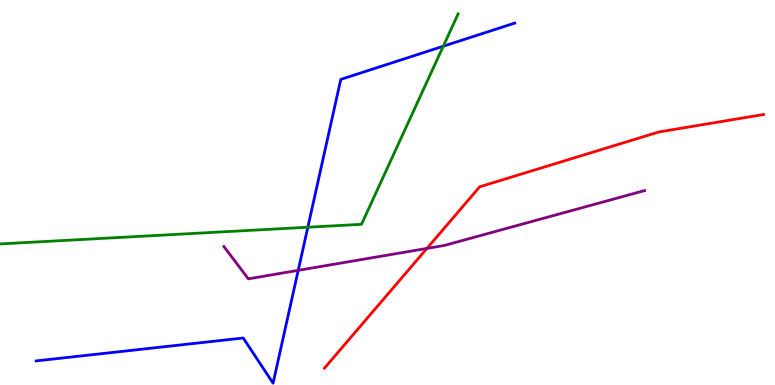[{'lines': ['blue', 'red'], 'intersections': []}, {'lines': ['green', 'red'], 'intersections': []}, {'lines': ['purple', 'red'], 'intersections': [{'x': 5.51, 'y': 3.55}]}, {'lines': ['blue', 'green'], 'intersections': [{'x': 3.97, 'y': 4.1}, {'x': 5.72, 'y': 8.8}]}, {'lines': ['blue', 'purple'], 'intersections': [{'x': 3.85, 'y': 2.98}]}, {'lines': ['green', 'purple'], 'intersections': []}]